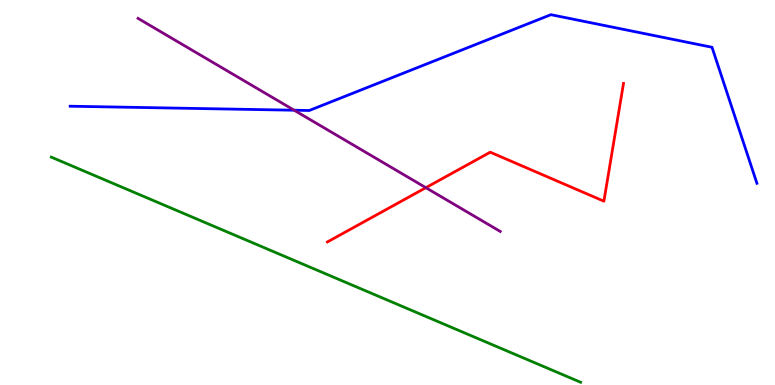[{'lines': ['blue', 'red'], 'intersections': []}, {'lines': ['green', 'red'], 'intersections': []}, {'lines': ['purple', 'red'], 'intersections': [{'x': 5.49, 'y': 5.13}]}, {'lines': ['blue', 'green'], 'intersections': []}, {'lines': ['blue', 'purple'], 'intersections': [{'x': 3.8, 'y': 7.14}]}, {'lines': ['green', 'purple'], 'intersections': []}]